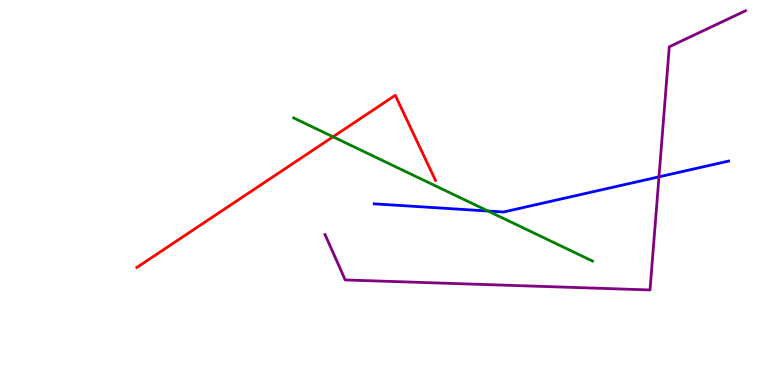[{'lines': ['blue', 'red'], 'intersections': []}, {'lines': ['green', 'red'], 'intersections': [{'x': 4.3, 'y': 6.45}]}, {'lines': ['purple', 'red'], 'intersections': []}, {'lines': ['blue', 'green'], 'intersections': [{'x': 6.3, 'y': 4.52}]}, {'lines': ['blue', 'purple'], 'intersections': [{'x': 8.5, 'y': 5.41}]}, {'lines': ['green', 'purple'], 'intersections': []}]